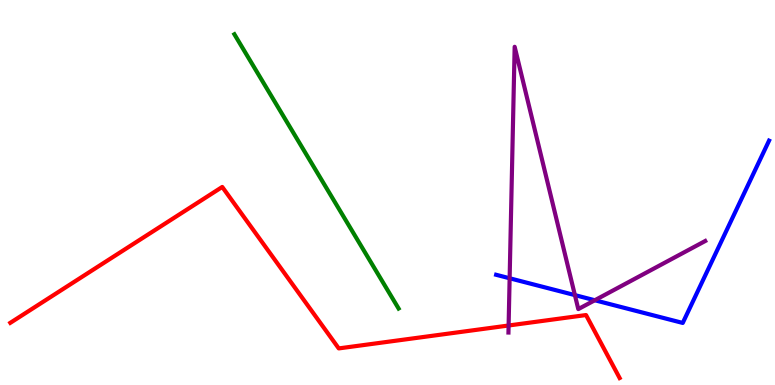[{'lines': ['blue', 'red'], 'intersections': []}, {'lines': ['green', 'red'], 'intersections': []}, {'lines': ['purple', 'red'], 'intersections': [{'x': 6.56, 'y': 1.55}]}, {'lines': ['blue', 'green'], 'intersections': []}, {'lines': ['blue', 'purple'], 'intersections': [{'x': 6.58, 'y': 2.77}, {'x': 7.42, 'y': 2.33}, {'x': 7.67, 'y': 2.2}]}, {'lines': ['green', 'purple'], 'intersections': []}]